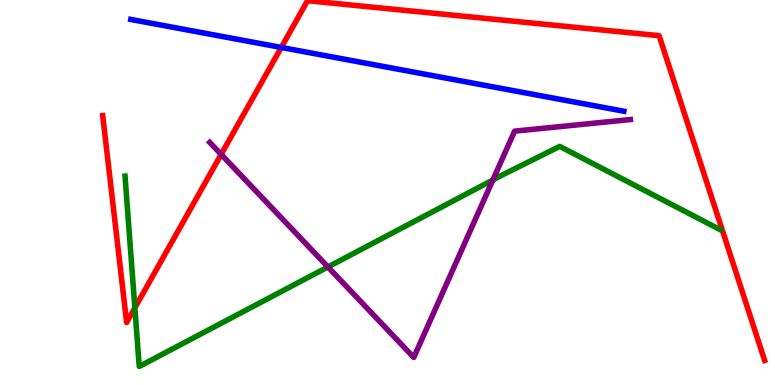[{'lines': ['blue', 'red'], 'intersections': [{'x': 3.63, 'y': 8.77}]}, {'lines': ['green', 'red'], 'intersections': [{'x': 1.74, 'y': 2.0}]}, {'lines': ['purple', 'red'], 'intersections': [{'x': 2.85, 'y': 5.99}]}, {'lines': ['blue', 'green'], 'intersections': []}, {'lines': ['blue', 'purple'], 'intersections': []}, {'lines': ['green', 'purple'], 'intersections': [{'x': 4.23, 'y': 3.07}, {'x': 6.36, 'y': 5.33}]}]